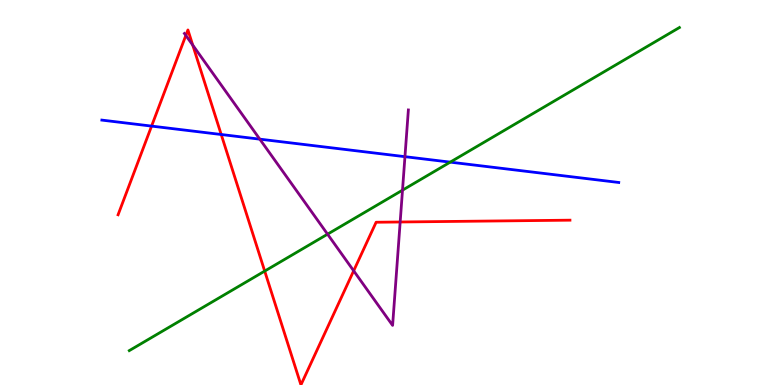[{'lines': ['blue', 'red'], 'intersections': [{'x': 1.96, 'y': 6.72}, {'x': 2.85, 'y': 6.51}]}, {'lines': ['green', 'red'], 'intersections': [{'x': 3.42, 'y': 2.96}]}, {'lines': ['purple', 'red'], 'intersections': [{'x': 2.4, 'y': 9.08}, {'x': 2.49, 'y': 8.83}, {'x': 4.56, 'y': 2.97}, {'x': 5.16, 'y': 4.23}]}, {'lines': ['blue', 'green'], 'intersections': [{'x': 5.81, 'y': 5.79}]}, {'lines': ['blue', 'purple'], 'intersections': [{'x': 3.35, 'y': 6.39}, {'x': 5.23, 'y': 5.93}]}, {'lines': ['green', 'purple'], 'intersections': [{'x': 4.23, 'y': 3.92}, {'x': 5.19, 'y': 5.06}]}]